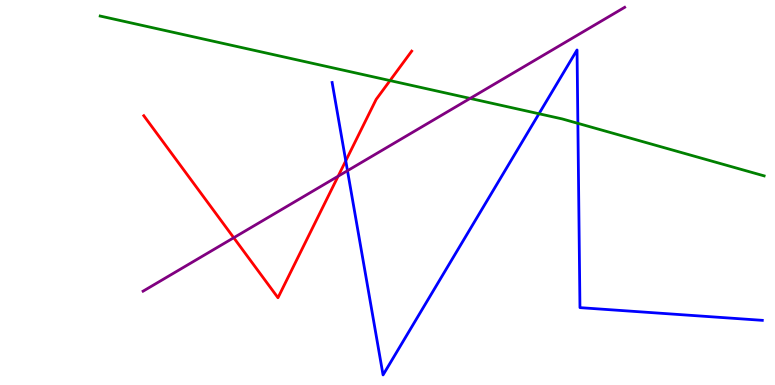[{'lines': ['blue', 'red'], 'intersections': [{'x': 4.46, 'y': 5.82}]}, {'lines': ['green', 'red'], 'intersections': [{'x': 5.03, 'y': 7.91}]}, {'lines': ['purple', 'red'], 'intersections': [{'x': 3.02, 'y': 3.82}, {'x': 4.36, 'y': 5.42}]}, {'lines': ['blue', 'green'], 'intersections': [{'x': 6.95, 'y': 7.05}, {'x': 7.46, 'y': 6.8}]}, {'lines': ['blue', 'purple'], 'intersections': [{'x': 4.48, 'y': 5.57}]}, {'lines': ['green', 'purple'], 'intersections': [{'x': 6.07, 'y': 7.44}]}]